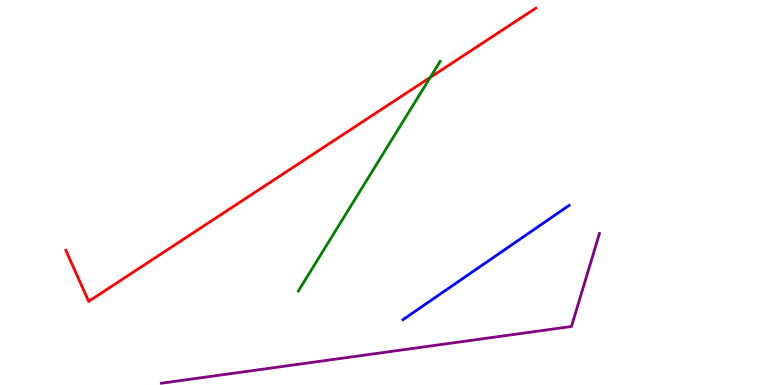[{'lines': ['blue', 'red'], 'intersections': []}, {'lines': ['green', 'red'], 'intersections': [{'x': 5.55, 'y': 7.99}]}, {'lines': ['purple', 'red'], 'intersections': []}, {'lines': ['blue', 'green'], 'intersections': []}, {'lines': ['blue', 'purple'], 'intersections': []}, {'lines': ['green', 'purple'], 'intersections': []}]